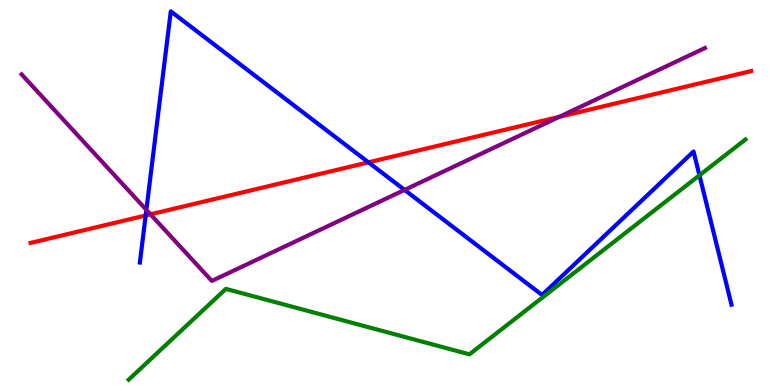[{'lines': ['blue', 'red'], 'intersections': [{'x': 1.88, 'y': 4.4}, {'x': 4.75, 'y': 5.78}]}, {'lines': ['green', 'red'], 'intersections': []}, {'lines': ['purple', 'red'], 'intersections': [{'x': 1.94, 'y': 4.43}, {'x': 7.22, 'y': 6.97}]}, {'lines': ['blue', 'green'], 'intersections': [{'x': 9.03, 'y': 5.45}]}, {'lines': ['blue', 'purple'], 'intersections': [{'x': 1.89, 'y': 4.55}, {'x': 5.22, 'y': 5.07}]}, {'lines': ['green', 'purple'], 'intersections': []}]